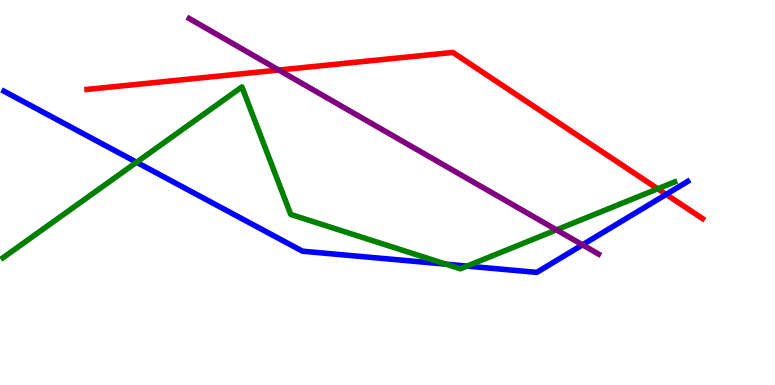[{'lines': ['blue', 'red'], 'intersections': [{'x': 8.6, 'y': 4.95}]}, {'lines': ['green', 'red'], 'intersections': [{'x': 8.49, 'y': 5.1}]}, {'lines': ['purple', 'red'], 'intersections': [{'x': 3.6, 'y': 8.18}]}, {'lines': ['blue', 'green'], 'intersections': [{'x': 1.76, 'y': 5.79}, {'x': 5.75, 'y': 3.14}, {'x': 6.03, 'y': 3.09}]}, {'lines': ['blue', 'purple'], 'intersections': [{'x': 7.52, 'y': 3.64}]}, {'lines': ['green', 'purple'], 'intersections': [{'x': 7.18, 'y': 4.03}]}]